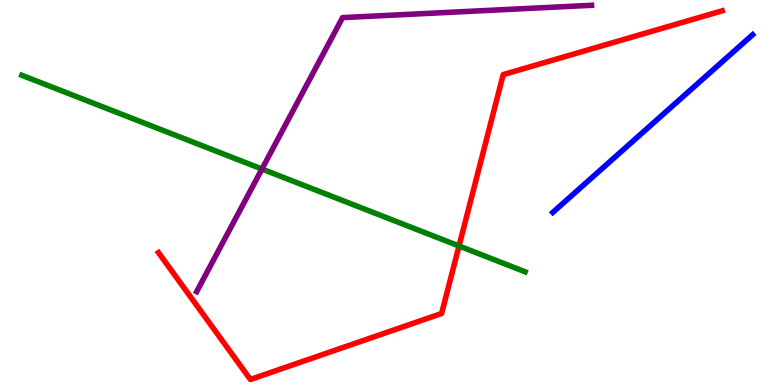[{'lines': ['blue', 'red'], 'intersections': []}, {'lines': ['green', 'red'], 'intersections': [{'x': 5.92, 'y': 3.61}]}, {'lines': ['purple', 'red'], 'intersections': []}, {'lines': ['blue', 'green'], 'intersections': []}, {'lines': ['blue', 'purple'], 'intersections': []}, {'lines': ['green', 'purple'], 'intersections': [{'x': 3.38, 'y': 5.61}]}]